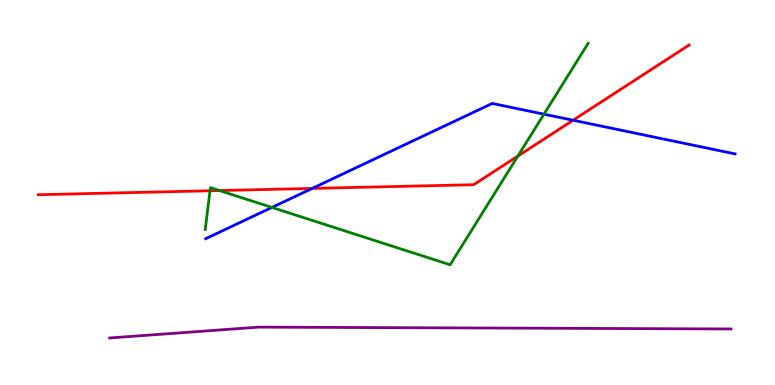[{'lines': ['blue', 'red'], 'intersections': [{'x': 4.03, 'y': 5.11}, {'x': 7.39, 'y': 6.88}]}, {'lines': ['green', 'red'], 'intersections': [{'x': 2.71, 'y': 5.04}, {'x': 2.83, 'y': 5.05}, {'x': 6.68, 'y': 5.95}]}, {'lines': ['purple', 'red'], 'intersections': []}, {'lines': ['blue', 'green'], 'intersections': [{'x': 3.51, 'y': 4.61}, {'x': 7.02, 'y': 7.03}]}, {'lines': ['blue', 'purple'], 'intersections': []}, {'lines': ['green', 'purple'], 'intersections': []}]